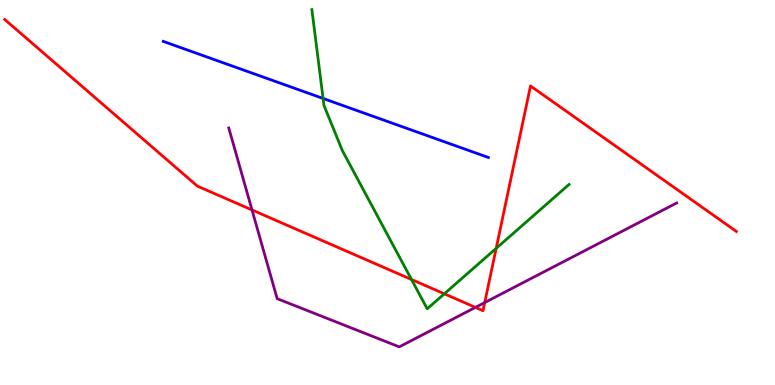[{'lines': ['blue', 'red'], 'intersections': []}, {'lines': ['green', 'red'], 'intersections': [{'x': 5.31, 'y': 2.74}, {'x': 5.73, 'y': 2.37}, {'x': 6.4, 'y': 3.55}]}, {'lines': ['purple', 'red'], 'intersections': [{'x': 3.25, 'y': 4.55}, {'x': 6.13, 'y': 2.02}, {'x': 6.25, 'y': 2.14}]}, {'lines': ['blue', 'green'], 'intersections': [{'x': 4.17, 'y': 7.44}]}, {'lines': ['blue', 'purple'], 'intersections': []}, {'lines': ['green', 'purple'], 'intersections': []}]